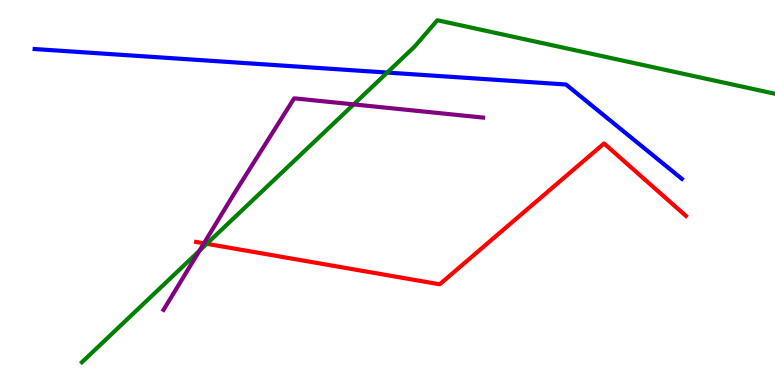[{'lines': ['blue', 'red'], 'intersections': []}, {'lines': ['green', 'red'], 'intersections': [{'x': 2.67, 'y': 3.67}]}, {'lines': ['purple', 'red'], 'intersections': [{'x': 2.63, 'y': 3.68}]}, {'lines': ['blue', 'green'], 'intersections': [{'x': 5.0, 'y': 8.12}]}, {'lines': ['blue', 'purple'], 'intersections': []}, {'lines': ['green', 'purple'], 'intersections': [{'x': 2.57, 'y': 3.49}, {'x': 4.56, 'y': 7.29}]}]